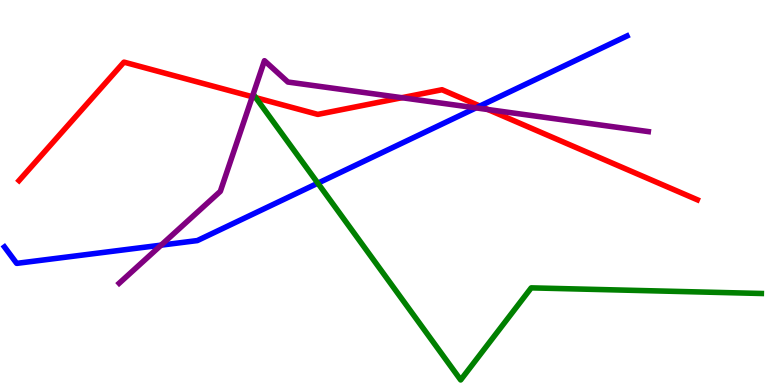[{'lines': ['blue', 'red'], 'intersections': [{'x': 6.19, 'y': 7.25}]}, {'lines': ['green', 'red'], 'intersections': [{'x': 3.3, 'y': 7.46}]}, {'lines': ['purple', 'red'], 'intersections': [{'x': 3.26, 'y': 7.49}, {'x': 5.19, 'y': 7.46}, {'x': 6.3, 'y': 7.15}]}, {'lines': ['blue', 'green'], 'intersections': [{'x': 4.1, 'y': 5.24}]}, {'lines': ['blue', 'purple'], 'intersections': [{'x': 2.08, 'y': 3.63}, {'x': 6.14, 'y': 7.2}]}, {'lines': ['green', 'purple'], 'intersections': []}]